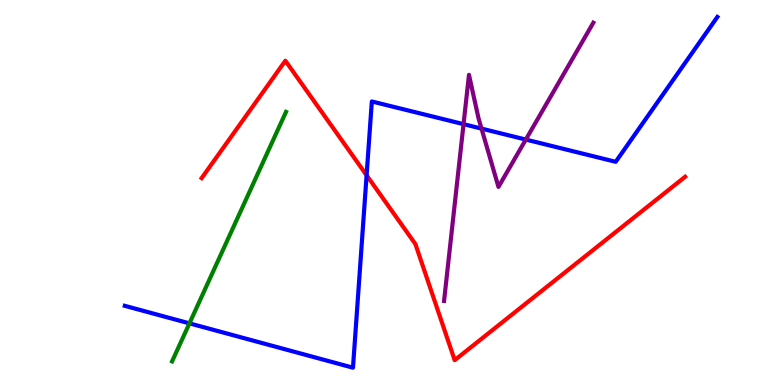[{'lines': ['blue', 'red'], 'intersections': [{'x': 4.73, 'y': 5.45}]}, {'lines': ['green', 'red'], 'intersections': []}, {'lines': ['purple', 'red'], 'intersections': []}, {'lines': ['blue', 'green'], 'intersections': [{'x': 2.44, 'y': 1.6}]}, {'lines': ['blue', 'purple'], 'intersections': [{'x': 5.98, 'y': 6.78}, {'x': 6.21, 'y': 6.66}, {'x': 6.78, 'y': 6.38}]}, {'lines': ['green', 'purple'], 'intersections': []}]